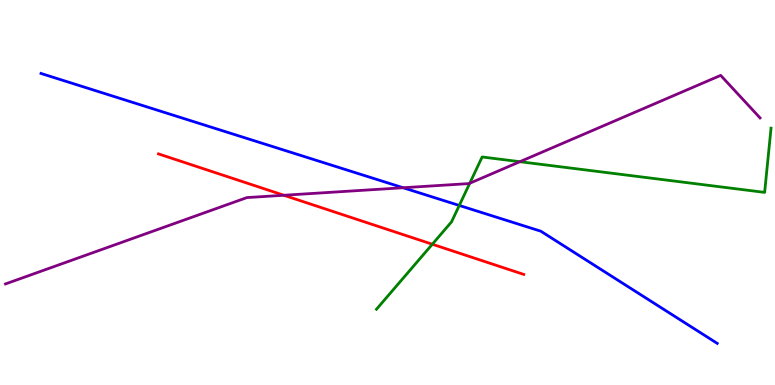[{'lines': ['blue', 'red'], 'intersections': []}, {'lines': ['green', 'red'], 'intersections': [{'x': 5.58, 'y': 3.66}]}, {'lines': ['purple', 'red'], 'intersections': [{'x': 3.66, 'y': 4.93}]}, {'lines': ['blue', 'green'], 'intersections': [{'x': 5.93, 'y': 4.66}]}, {'lines': ['blue', 'purple'], 'intersections': [{'x': 5.2, 'y': 5.12}]}, {'lines': ['green', 'purple'], 'intersections': [{'x': 6.06, 'y': 5.24}, {'x': 6.71, 'y': 5.8}]}]